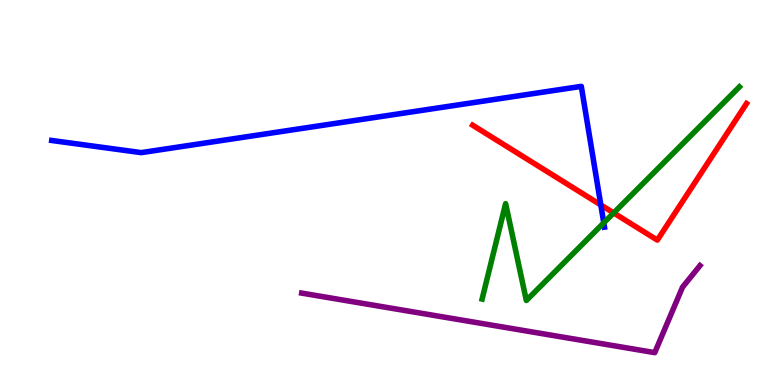[{'lines': ['blue', 'red'], 'intersections': [{'x': 7.75, 'y': 4.68}]}, {'lines': ['green', 'red'], 'intersections': [{'x': 7.92, 'y': 4.47}]}, {'lines': ['purple', 'red'], 'intersections': []}, {'lines': ['blue', 'green'], 'intersections': [{'x': 7.79, 'y': 4.21}]}, {'lines': ['blue', 'purple'], 'intersections': []}, {'lines': ['green', 'purple'], 'intersections': []}]